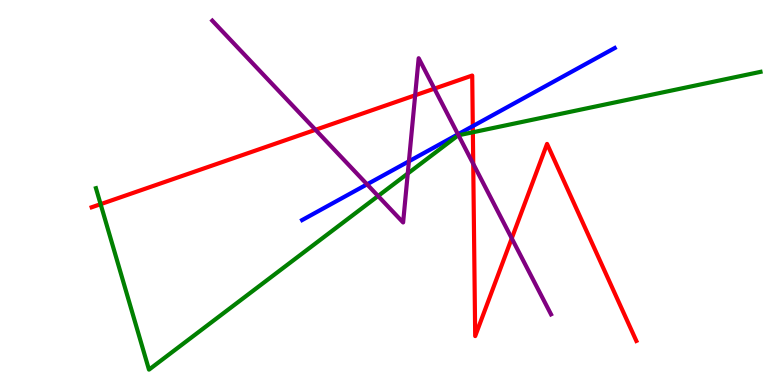[{'lines': ['blue', 'red'], 'intersections': [{'x': 6.1, 'y': 6.72}]}, {'lines': ['green', 'red'], 'intersections': [{'x': 1.3, 'y': 4.7}, {'x': 6.1, 'y': 6.56}]}, {'lines': ['purple', 'red'], 'intersections': [{'x': 4.07, 'y': 6.63}, {'x': 5.36, 'y': 7.52}, {'x': 5.61, 'y': 7.7}, {'x': 6.11, 'y': 5.75}, {'x': 6.6, 'y': 3.81}]}, {'lines': ['blue', 'green'], 'intersections': []}, {'lines': ['blue', 'purple'], 'intersections': [{'x': 4.74, 'y': 5.21}, {'x': 5.28, 'y': 5.81}, {'x': 5.91, 'y': 6.51}]}, {'lines': ['green', 'purple'], 'intersections': [{'x': 4.88, 'y': 4.91}, {'x': 5.26, 'y': 5.49}, {'x': 5.92, 'y': 6.49}]}]